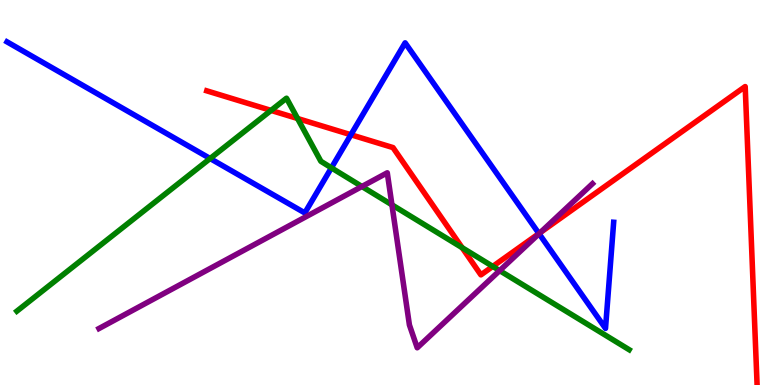[{'lines': ['blue', 'red'], 'intersections': [{'x': 4.53, 'y': 6.5}, {'x': 6.95, 'y': 3.93}]}, {'lines': ['green', 'red'], 'intersections': [{'x': 3.5, 'y': 7.13}, {'x': 3.84, 'y': 6.92}, {'x': 5.96, 'y': 3.57}, {'x': 6.36, 'y': 3.08}]}, {'lines': ['purple', 'red'], 'intersections': [{'x': 6.97, 'y': 3.96}]}, {'lines': ['blue', 'green'], 'intersections': [{'x': 2.71, 'y': 5.88}, {'x': 4.28, 'y': 5.64}]}, {'lines': ['blue', 'purple'], 'intersections': [{'x': 6.96, 'y': 3.93}]}, {'lines': ['green', 'purple'], 'intersections': [{'x': 4.67, 'y': 5.16}, {'x': 5.06, 'y': 4.68}, {'x': 6.45, 'y': 2.97}]}]